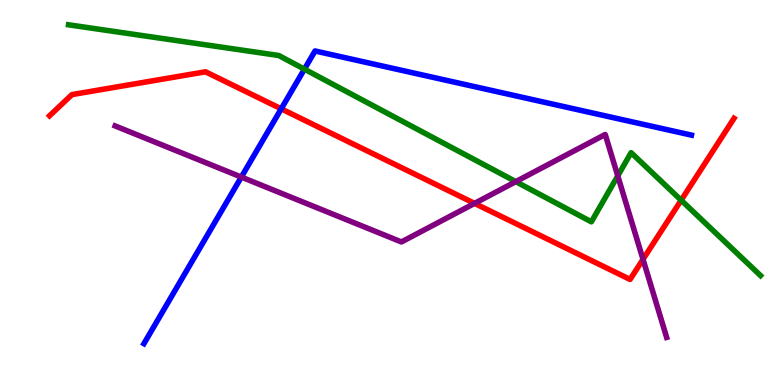[{'lines': ['blue', 'red'], 'intersections': [{'x': 3.63, 'y': 7.17}]}, {'lines': ['green', 'red'], 'intersections': [{'x': 8.79, 'y': 4.8}]}, {'lines': ['purple', 'red'], 'intersections': [{'x': 6.12, 'y': 4.72}, {'x': 8.3, 'y': 3.26}]}, {'lines': ['blue', 'green'], 'intersections': [{'x': 3.93, 'y': 8.2}]}, {'lines': ['blue', 'purple'], 'intersections': [{'x': 3.11, 'y': 5.4}]}, {'lines': ['green', 'purple'], 'intersections': [{'x': 6.66, 'y': 5.28}, {'x': 7.97, 'y': 5.43}]}]